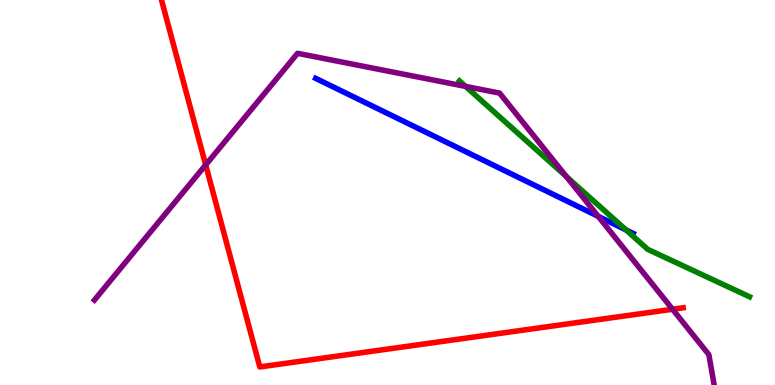[{'lines': ['blue', 'red'], 'intersections': []}, {'lines': ['green', 'red'], 'intersections': []}, {'lines': ['purple', 'red'], 'intersections': [{'x': 2.65, 'y': 5.72}, {'x': 8.68, 'y': 1.97}]}, {'lines': ['blue', 'green'], 'intersections': [{'x': 8.08, 'y': 4.03}]}, {'lines': ['blue', 'purple'], 'intersections': [{'x': 7.72, 'y': 4.38}]}, {'lines': ['green', 'purple'], 'intersections': [{'x': 6.01, 'y': 7.76}, {'x': 7.31, 'y': 5.41}]}]